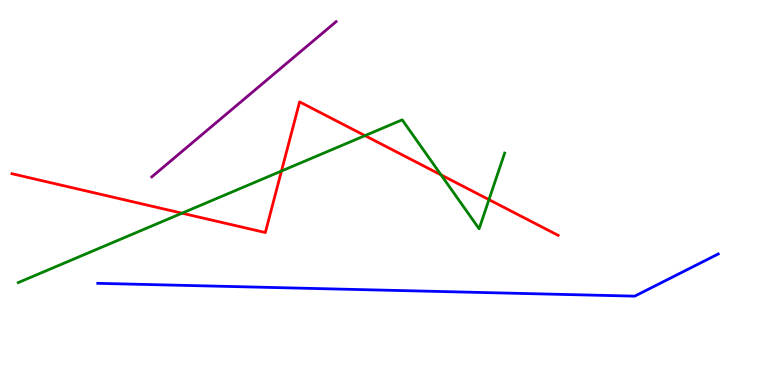[{'lines': ['blue', 'red'], 'intersections': []}, {'lines': ['green', 'red'], 'intersections': [{'x': 2.35, 'y': 4.46}, {'x': 3.63, 'y': 5.56}, {'x': 4.71, 'y': 6.48}, {'x': 5.69, 'y': 5.46}, {'x': 6.31, 'y': 4.81}]}, {'lines': ['purple', 'red'], 'intersections': []}, {'lines': ['blue', 'green'], 'intersections': []}, {'lines': ['blue', 'purple'], 'intersections': []}, {'lines': ['green', 'purple'], 'intersections': []}]